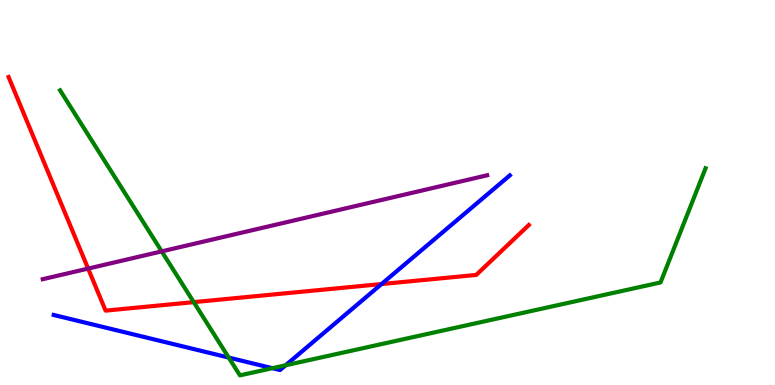[{'lines': ['blue', 'red'], 'intersections': [{'x': 4.92, 'y': 2.62}]}, {'lines': ['green', 'red'], 'intersections': [{'x': 2.5, 'y': 2.15}]}, {'lines': ['purple', 'red'], 'intersections': [{'x': 1.14, 'y': 3.02}]}, {'lines': ['blue', 'green'], 'intersections': [{'x': 2.95, 'y': 0.713}, {'x': 3.51, 'y': 0.437}, {'x': 3.69, 'y': 0.513}]}, {'lines': ['blue', 'purple'], 'intersections': []}, {'lines': ['green', 'purple'], 'intersections': [{'x': 2.09, 'y': 3.47}]}]